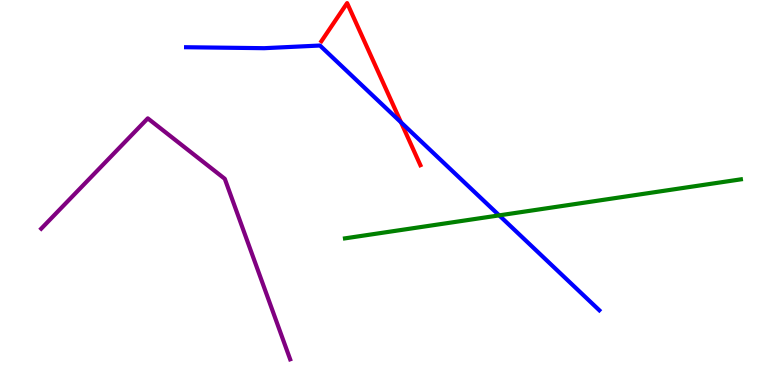[{'lines': ['blue', 'red'], 'intersections': [{'x': 5.17, 'y': 6.82}]}, {'lines': ['green', 'red'], 'intersections': []}, {'lines': ['purple', 'red'], 'intersections': []}, {'lines': ['blue', 'green'], 'intersections': [{'x': 6.44, 'y': 4.41}]}, {'lines': ['blue', 'purple'], 'intersections': []}, {'lines': ['green', 'purple'], 'intersections': []}]